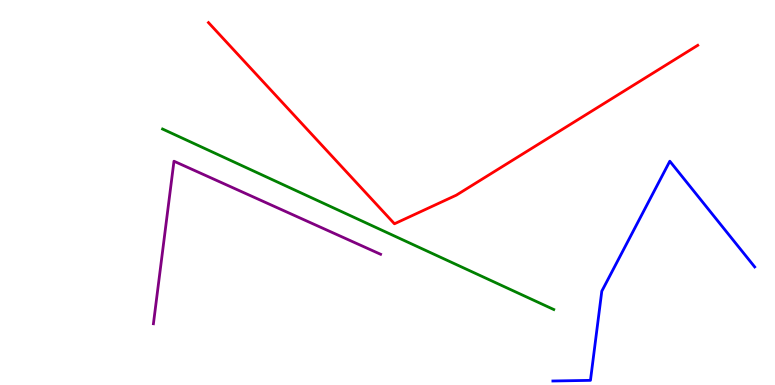[{'lines': ['blue', 'red'], 'intersections': []}, {'lines': ['green', 'red'], 'intersections': []}, {'lines': ['purple', 'red'], 'intersections': []}, {'lines': ['blue', 'green'], 'intersections': []}, {'lines': ['blue', 'purple'], 'intersections': []}, {'lines': ['green', 'purple'], 'intersections': []}]